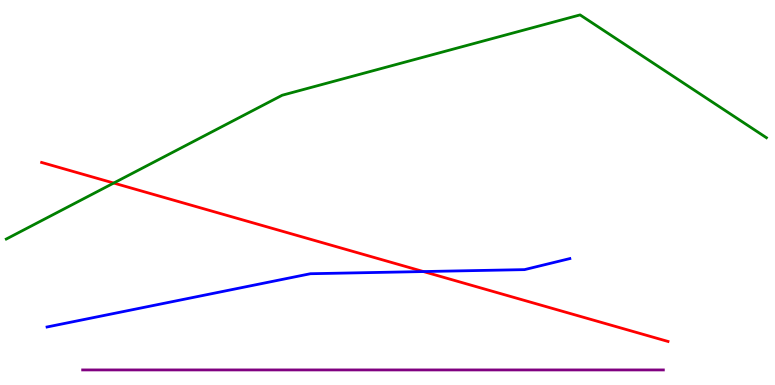[{'lines': ['blue', 'red'], 'intersections': [{'x': 5.46, 'y': 2.95}]}, {'lines': ['green', 'red'], 'intersections': [{'x': 1.47, 'y': 5.25}]}, {'lines': ['purple', 'red'], 'intersections': []}, {'lines': ['blue', 'green'], 'intersections': []}, {'lines': ['blue', 'purple'], 'intersections': []}, {'lines': ['green', 'purple'], 'intersections': []}]